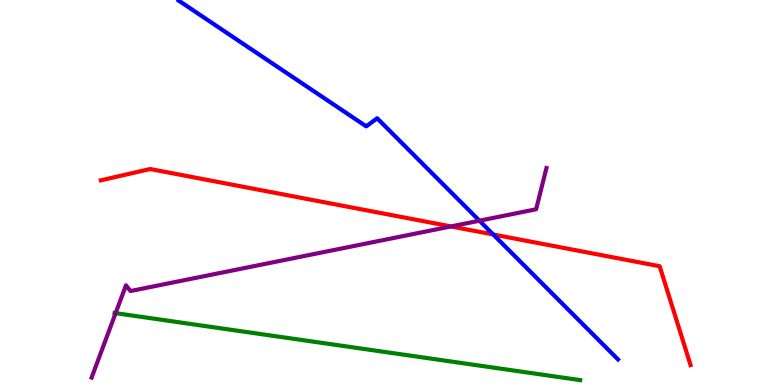[{'lines': ['blue', 'red'], 'intersections': [{'x': 6.36, 'y': 3.91}]}, {'lines': ['green', 'red'], 'intersections': []}, {'lines': ['purple', 'red'], 'intersections': [{'x': 5.82, 'y': 4.12}]}, {'lines': ['blue', 'green'], 'intersections': []}, {'lines': ['blue', 'purple'], 'intersections': [{'x': 6.19, 'y': 4.27}]}, {'lines': ['green', 'purple'], 'intersections': [{'x': 1.49, 'y': 1.87}]}]